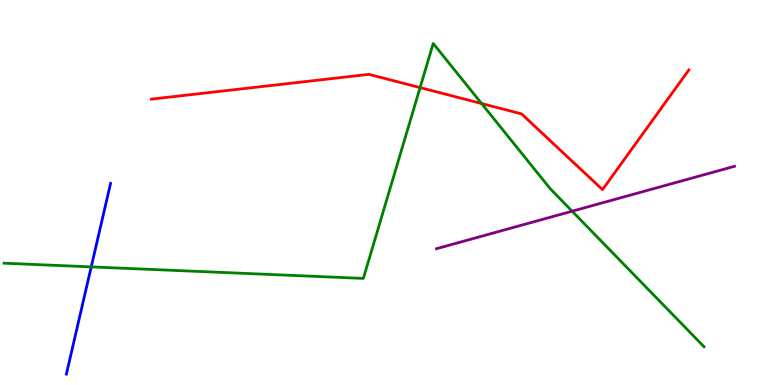[{'lines': ['blue', 'red'], 'intersections': []}, {'lines': ['green', 'red'], 'intersections': [{'x': 5.42, 'y': 7.72}, {'x': 6.21, 'y': 7.31}]}, {'lines': ['purple', 'red'], 'intersections': []}, {'lines': ['blue', 'green'], 'intersections': [{'x': 1.18, 'y': 3.07}]}, {'lines': ['blue', 'purple'], 'intersections': []}, {'lines': ['green', 'purple'], 'intersections': [{'x': 7.38, 'y': 4.51}]}]